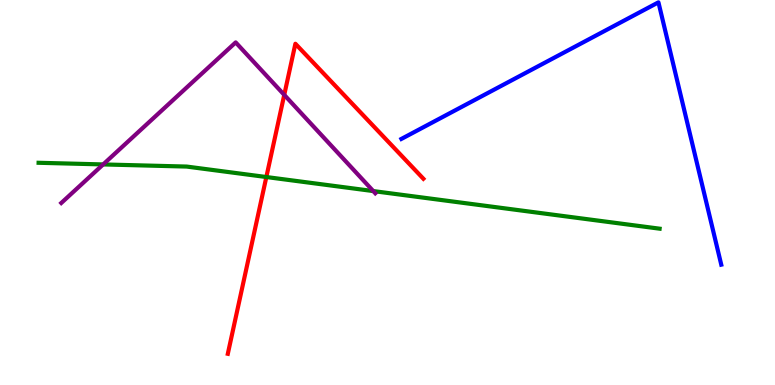[{'lines': ['blue', 'red'], 'intersections': []}, {'lines': ['green', 'red'], 'intersections': [{'x': 3.44, 'y': 5.4}]}, {'lines': ['purple', 'red'], 'intersections': [{'x': 3.67, 'y': 7.54}]}, {'lines': ['blue', 'green'], 'intersections': []}, {'lines': ['blue', 'purple'], 'intersections': []}, {'lines': ['green', 'purple'], 'intersections': [{'x': 1.33, 'y': 5.73}, {'x': 4.82, 'y': 5.04}]}]